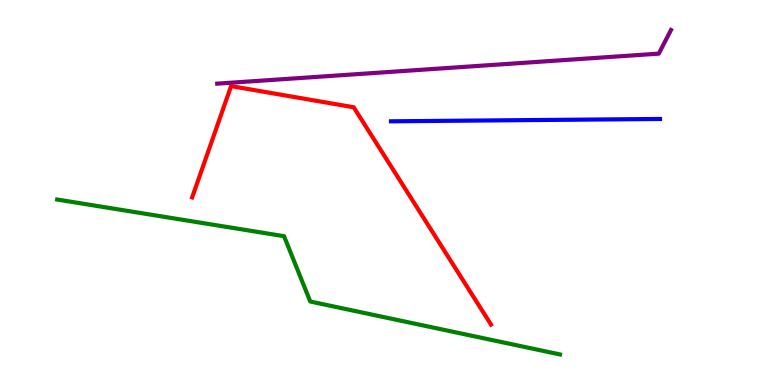[{'lines': ['blue', 'red'], 'intersections': []}, {'lines': ['green', 'red'], 'intersections': []}, {'lines': ['purple', 'red'], 'intersections': []}, {'lines': ['blue', 'green'], 'intersections': []}, {'lines': ['blue', 'purple'], 'intersections': []}, {'lines': ['green', 'purple'], 'intersections': []}]